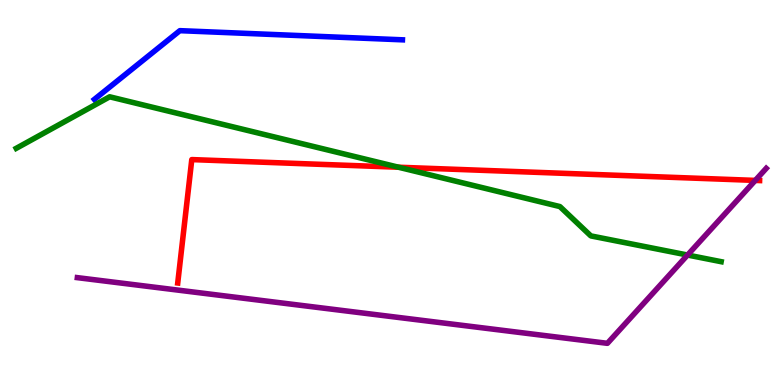[{'lines': ['blue', 'red'], 'intersections': []}, {'lines': ['green', 'red'], 'intersections': [{'x': 5.14, 'y': 5.66}]}, {'lines': ['purple', 'red'], 'intersections': [{'x': 9.75, 'y': 5.31}]}, {'lines': ['blue', 'green'], 'intersections': []}, {'lines': ['blue', 'purple'], 'intersections': []}, {'lines': ['green', 'purple'], 'intersections': [{'x': 8.87, 'y': 3.38}]}]